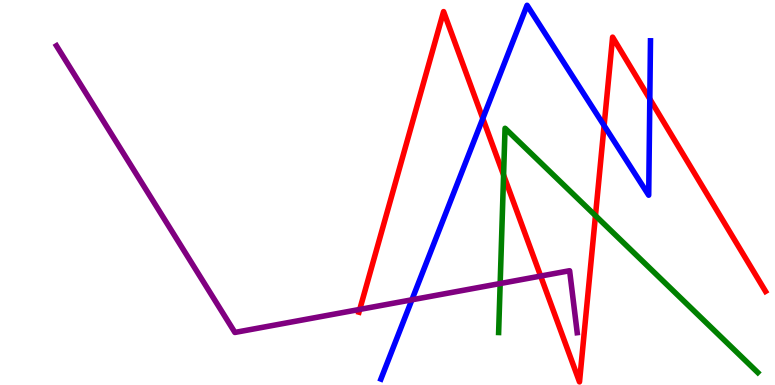[{'lines': ['blue', 'red'], 'intersections': [{'x': 6.23, 'y': 6.92}, {'x': 7.79, 'y': 6.74}, {'x': 8.38, 'y': 7.43}]}, {'lines': ['green', 'red'], 'intersections': [{'x': 6.5, 'y': 5.45}, {'x': 7.68, 'y': 4.4}]}, {'lines': ['purple', 'red'], 'intersections': [{'x': 4.64, 'y': 1.96}, {'x': 6.98, 'y': 2.83}]}, {'lines': ['blue', 'green'], 'intersections': []}, {'lines': ['blue', 'purple'], 'intersections': [{'x': 5.31, 'y': 2.21}]}, {'lines': ['green', 'purple'], 'intersections': [{'x': 6.45, 'y': 2.64}]}]